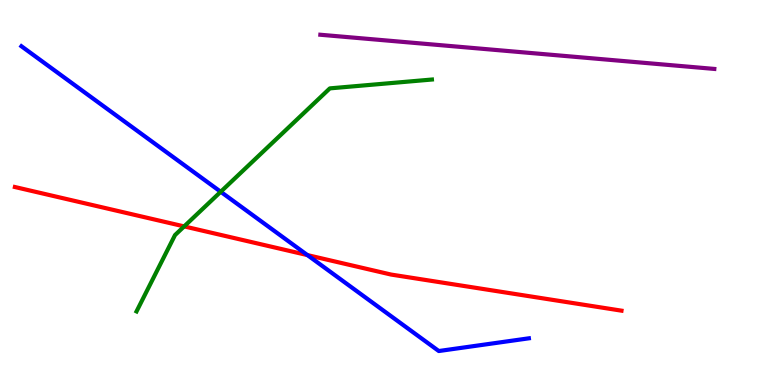[{'lines': ['blue', 'red'], 'intersections': [{'x': 3.97, 'y': 3.37}]}, {'lines': ['green', 'red'], 'intersections': [{'x': 2.38, 'y': 4.12}]}, {'lines': ['purple', 'red'], 'intersections': []}, {'lines': ['blue', 'green'], 'intersections': [{'x': 2.85, 'y': 5.02}]}, {'lines': ['blue', 'purple'], 'intersections': []}, {'lines': ['green', 'purple'], 'intersections': []}]